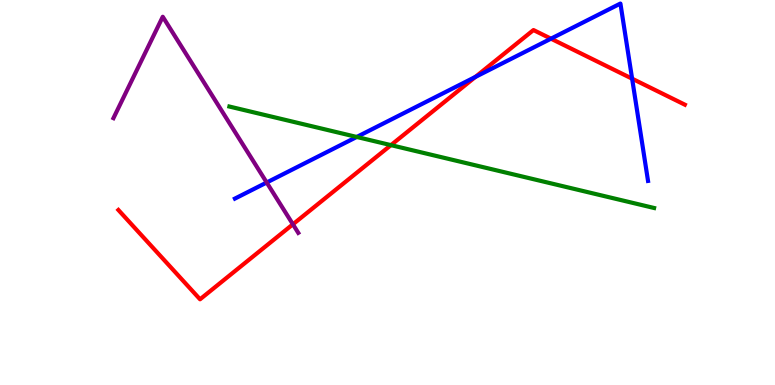[{'lines': ['blue', 'red'], 'intersections': [{'x': 6.13, 'y': 8.0}, {'x': 7.11, 'y': 9.0}, {'x': 8.16, 'y': 7.96}]}, {'lines': ['green', 'red'], 'intersections': [{'x': 5.04, 'y': 6.23}]}, {'lines': ['purple', 'red'], 'intersections': [{'x': 3.78, 'y': 4.17}]}, {'lines': ['blue', 'green'], 'intersections': [{'x': 4.6, 'y': 6.44}]}, {'lines': ['blue', 'purple'], 'intersections': [{'x': 3.44, 'y': 5.26}]}, {'lines': ['green', 'purple'], 'intersections': []}]